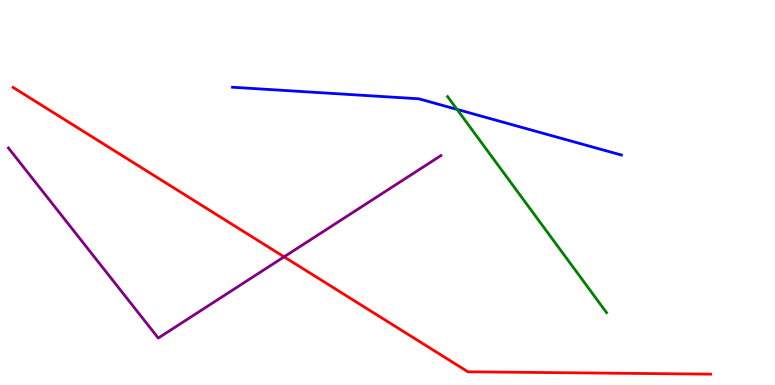[{'lines': ['blue', 'red'], 'intersections': []}, {'lines': ['green', 'red'], 'intersections': []}, {'lines': ['purple', 'red'], 'intersections': [{'x': 3.67, 'y': 3.33}]}, {'lines': ['blue', 'green'], 'intersections': [{'x': 5.9, 'y': 7.16}]}, {'lines': ['blue', 'purple'], 'intersections': []}, {'lines': ['green', 'purple'], 'intersections': []}]